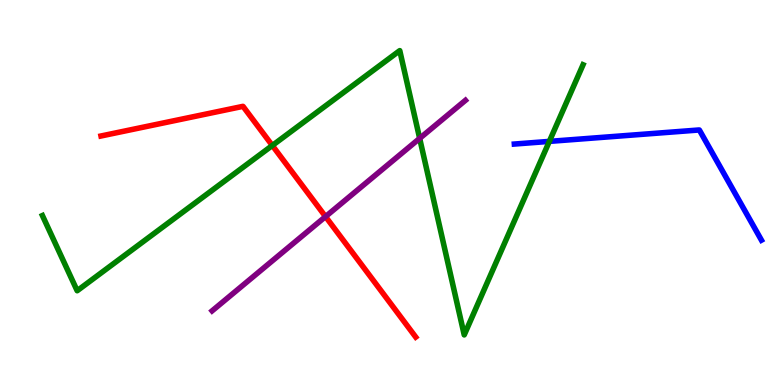[{'lines': ['blue', 'red'], 'intersections': []}, {'lines': ['green', 'red'], 'intersections': [{'x': 3.51, 'y': 6.22}]}, {'lines': ['purple', 'red'], 'intersections': [{'x': 4.2, 'y': 4.37}]}, {'lines': ['blue', 'green'], 'intersections': [{'x': 7.09, 'y': 6.33}]}, {'lines': ['blue', 'purple'], 'intersections': []}, {'lines': ['green', 'purple'], 'intersections': [{'x': 5.42, 'y': 6.41}]}]